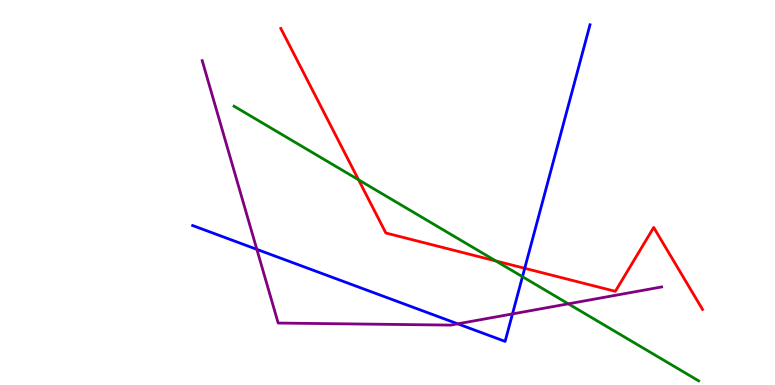[{'lines': ['blue', 'red'], 'intersections': [{'x': 6.77, 'y': 3.03}]}, {'lines': ['green', 'red'], 'intersections': [{'x': 4.63, 'y': 5.33}, {'x': 6.4, 'y': 3.22}]}, {'lines': ['purple', 'red'], 'intersections': []}, {'lines': ['blue', 'green'], 'intersections': [{'x': 6.74, 'y': 2.81}]}, {'lines': ['blue', 'purple'], 'intersections': [{'x': 3.31, 'y': 3.52}, {'x': 5.91, 'y': 1.59}, {'x': 6.61, 'y': 1.85}]}, {'lines': ['green', 'purple'], 'intersections': [{'x': 7.33, 'y': 2.11}]}]